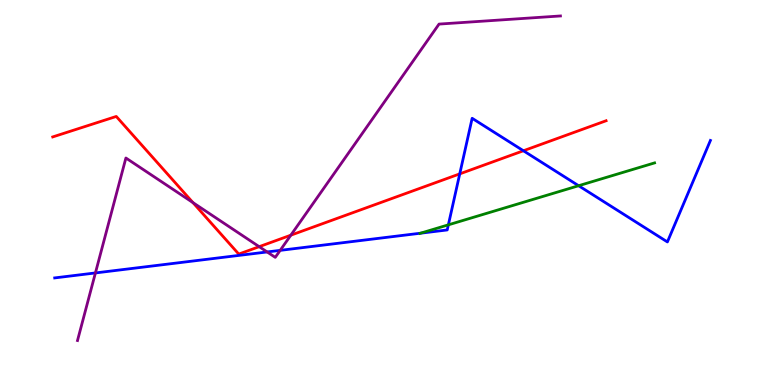[{'lines': ['blue', 'red'], 'intersections': [{'x': 5.93, 'y': 5.48}, {'x': 6.75, 'y': 6.08}]}, {'lines': ['green', 'red'], 'intersections': []}, {'lines': ['purple', 'red'], 'intersections': [{'x': 2.49, 'y': 4.74}, {'x': 3.34, 'y': 3.59}, {'x': 3.75, 'y': 3.89}]}, {'lines': ['blue', 'green'], 'intersections': [{'x': 5.43, 'y': 3.94}, {'x': 5.79, 'y': 4.16}, {'x': 7.47, 'y': 5.18}]}, {'lines': ['blue', 'purple'], 'intersections': [{'x': 1.23, 'y': 2.91}, {'x': 3.45, 'y': 3.46}, {'x': 3.62, 'y': 3.5}]}, {'lines': ['green', 'purple'], 'intersections': []}]